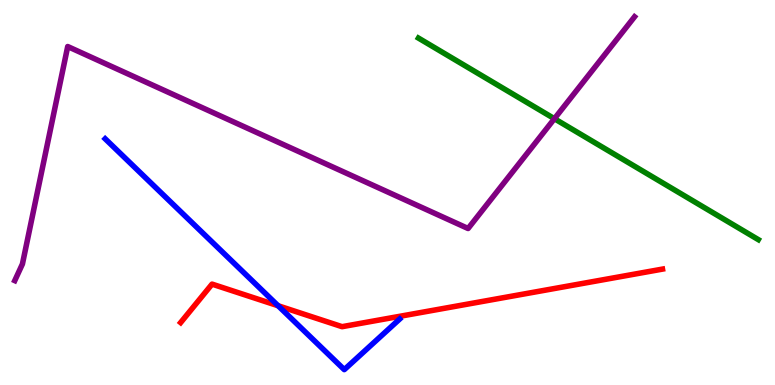[{'lines': ['blue', 'red'], 'intersections': [{'x': 3.59, 'y': 2.06}]}, {'lines': ['green', 'red'], 'intersections': []}, {'lines': ['purple', 'red'], 'intersections': []}, {'lines': ['blue', 'green'], 'intersections': []}, {'lines': ['blue', 'purple'], 'intersections': []}, {'lines': ['green', 'purple'], 'intersections': [{'x': 7.15, 'y': 6.92}]}]